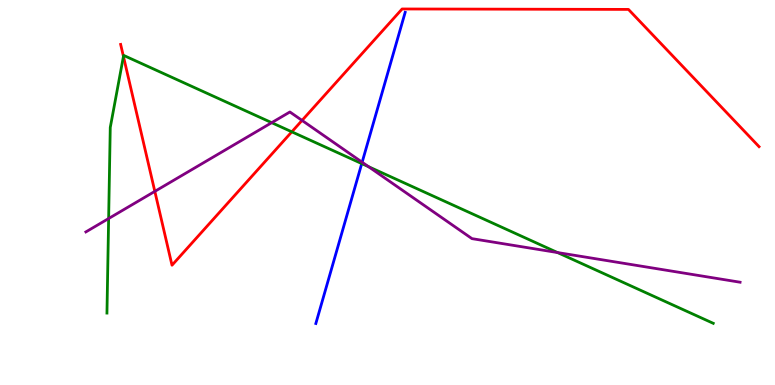[{'lines': ['blue', 'red'], 'intersections': []}, {'lines': ['green', 'red'], 'intersections': [{'x': 1.59, 'y': 8.53}, {'x': 3.77, 'y': 6.58}]}, {'lines': ['purple', 'red'], 'intersections': [{'x': 2.0, 'y': 5.03}, {'x': 3.9, 'y': 6.87}]}, {'lines': ['blue', 'green'], 'intersections': [{'x': 4.67, 'y': 5.75}]}, {'lines': ['blue', 'purple'], 'intersections': [{'x': 4.67, 'y': 5.79}]}, {'lines': ['green', 'purple'], 'intersections': [{'x': 1.4, 'y': 4.32}, {'x': 3.51, 'y': 6.81}, {'x': 4.76, 'y': 5.67}, {'x': 7.19, 'y': 3.44}]}]